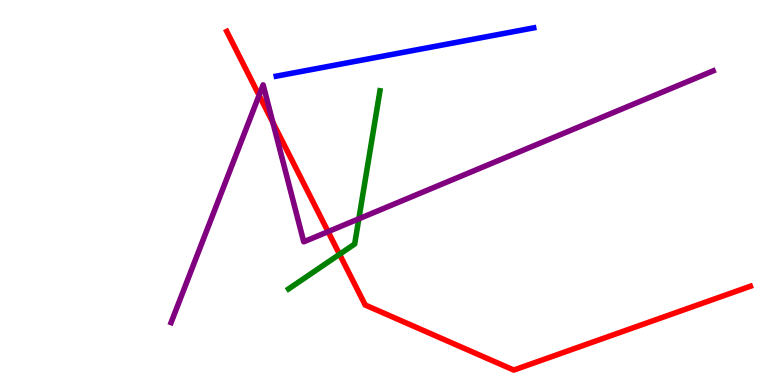[{'lines': ['blue', 'red'], 'intersections': []}, {'lines': ['green', 'red'], 'intersections': [{'x': 4.38, 'y': 3.39}]}, {'lines': ['purple', 'red'], 'intersections': [{'x': 3.34, 'y': 7.52}, {'x': 3.52, 'y': 6.82}, {'x': 4.23, 'y': 3.98}]}, {'lines': ['blue', 'green'], 'intersections': []}, {'lines': ['blue', 'purple'], 'intersections': []}, {'lines': ['green', 'purple'], 'intersections': [{'x': 4.63, 'y': 4.32}]}]